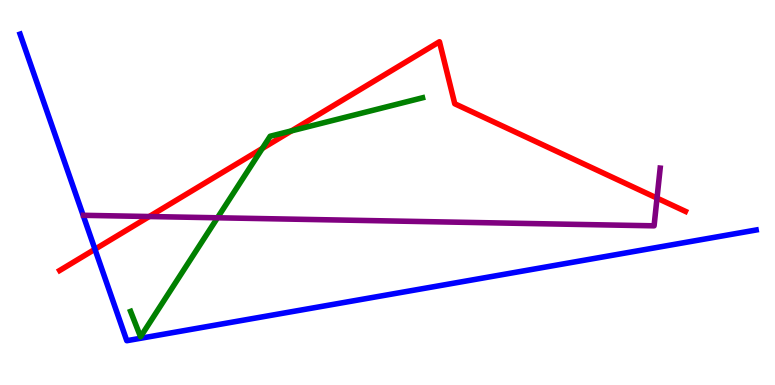[{'lines': ['blue', 'red'], 'intersections': [{'x': 1.23, 'y': 3.53}]}, {'lines': ['green', 'red'], 'intersections': [{'x': 3.38, 'y': 6.14}, {'x': 3.76, 'y': 6.6}]}, {'lines': ['purple', 'red'], 'intersections': [{'x': 1.93, 'y': 4.38}, {'x': 8.48, 'y': 4.85}]}, {'lines': ['blue', 'green'], 'intersections': []}, {'lines': ['blue', 'purple'], 'intersections': []}, {'lines': ['green', 'purple'], 'intersections': [{'x': 2.81, 'y': 4.34}]}]